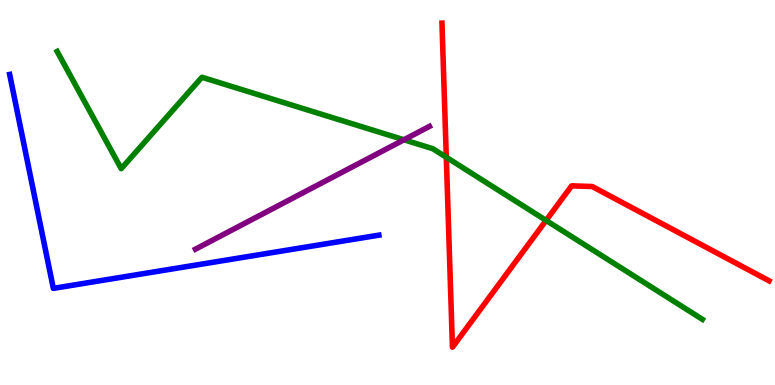[{'lines': ['blue', 'red'], 'intersections': []}, {'lines': ['green', 'red'], 'intersections': [{'x': 5.76, 'y': 5.92}, {'x': 7.05, 'y': 4.27}]}, {'lines': ['purple', 'red'], 'intersections': []}, {'lines': ['blue', 'green'], 'intersections': []}, {'lines': ['blue', 'purple'], 'intersections': []}, {'lines': ['green', 'purple'], 'intersections': [{'x': 5.21, 'y': 6.37}]}]